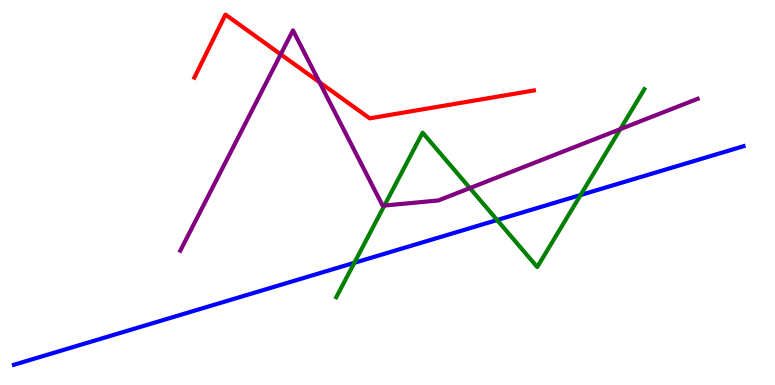[{'lines': ['blue', 'red'], 'intersections': []}, {'lines': ['green', 'red'], 'intersections': []}, {'lines': ['purple', 'red'], 'intersections': [{'x': 3.62, 'y': 8.59}, {'x': 4.12, 'y': 7.86}]}, {'lines': ['blue', 'green'], 'intersections': [{'x': 4.57, 'y': 3.17}, {'x': 6.41, 'y': 4.29}, {'x': 7.49, 'y': 4.93}]}, {'lines': ['blue', 'purple'], 'intersections': []}, {'lines': ['green', 'purple'], 'intersections': [{'x': 4.96, 'y': 4.66}, {'x': 6.06, 'y': 5.11}, {'x': 8.0, 'y': 6.65}]}]